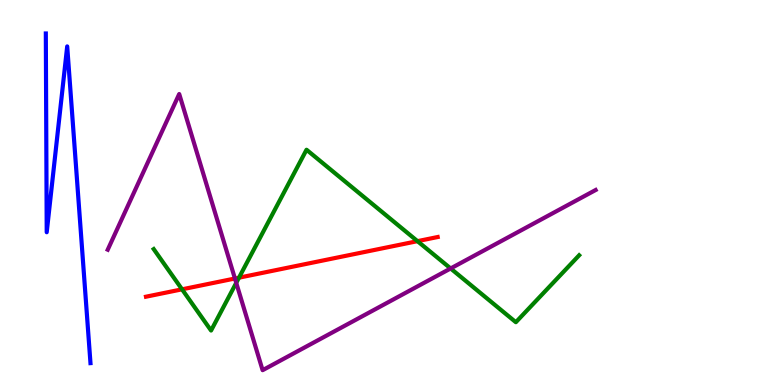[{'lines': ['blue', 'red'], 'intersections': []}, {'lines': ['green', 'red'], 'intersections': [{'x': 2.35, 'y': 2.49}, {'x': 3.08, 'y': 2.79}, {'x': 5.39, 'y': 3.74}]}, {'lines': ['purple', 'red'], 'intersections': [{'x': 3.03, 'y': 2.77}]}, {'lines': ['blue', 'green'], 'intersections': []}, {'lines': ['blue', 'purple'], 'intersections': []}, {'lines': ['green', 'purple'], 'intersections': [{'x': 3.05, 'y': 2.65}, {'x': 5.81, 'y': 3.03}]}]